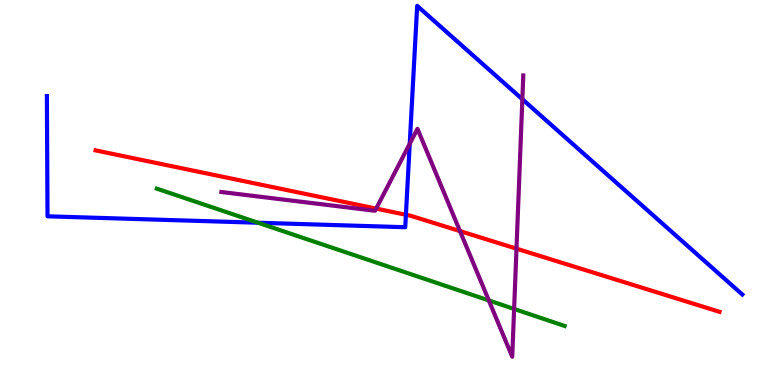[{'lines': ['blue', 'red'], 'intersections': [{'x': 5.24, 'y': 4.42}]}, {'lines': ['green', 'red'], 'intersections': []}, {'lines': ['purple', 'red'], 'intersections': [{'x': 4.85, 'y': 4.58}, {'x': 5.94, 'y': 4.0}, {'x': 6.66, 'y': 3.54}]}, {'lines': ['blue', 'green'], 'intersections': [{'x': 3.33, 'y': 4.21}]}, {'lines': ['blue', 'purple'], 'intersections': [{'x': 5.29, 'y': 6.27}, {'x': 6.74, 'y': 7.42}]}, {'lines': ['green', 'purple'], 'intersections': [{'x': 6.31, 'y': 2.2}, {'x': 6.63, 'y': 1.98}]}]